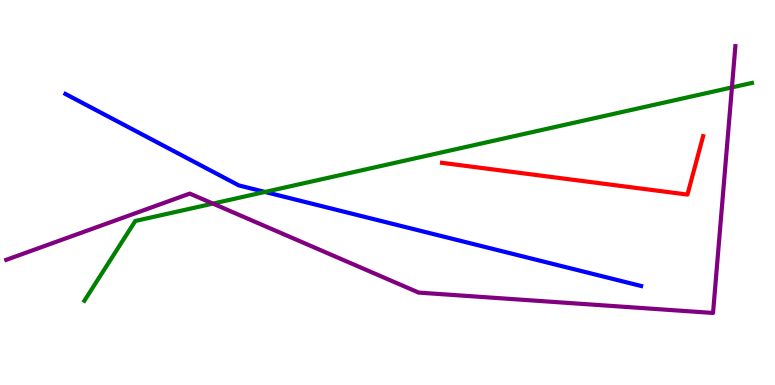[{'lines': ['blue', 'red'], 'intersections': []}, {'lines': ['green', 'red'], 'intersections': []}, {'lines': ['purple', 'red'], 'intersections': []}, {'lines': ['blue', 'green'], 'intersections': [{'x': 3.42, 'y': 5.01}]}, {'lines': ['blue', 'purple'], 'intersections': []}, {'lines': ['green', 'purple'], 'intersections': [{'x': 2.75, 'y': 4.71}, {'x': 9.44, 'y': 7.73}]}]